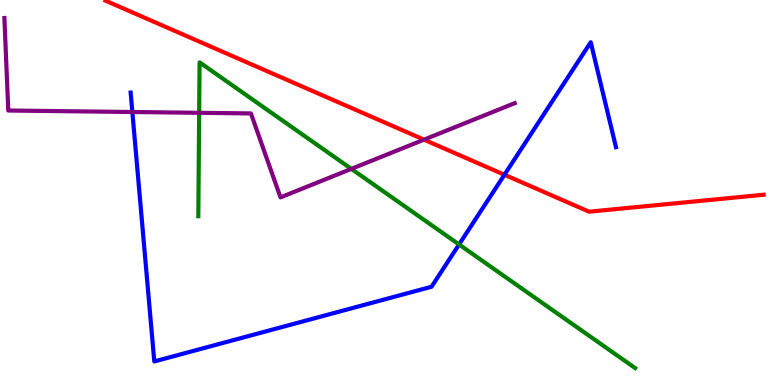[{'lines': ['blue', 'red'], 'intersections': [{'x': 6.51, 'y': 5.46}]}, {'lines': ['green', 'red'], 'intersections': []}, {'lines': ['purple', 'red'], 'intersections': [{'x': 5.47, 'y': 6.37}]}, {'lines': ['blue', 'green'], 'intersections': [{'x': 5.92, 'y': 3.65}]}, {'lines': ['blue', 'purple'], 'intersections': [{'x': 1.71, 'y': 7.09}]}, {'lines': ['green', 'purple'], 'intersections': [{'x': 2.57, 'y': 7.07}, {'x': 4.53, 'y': 5.61}]}]